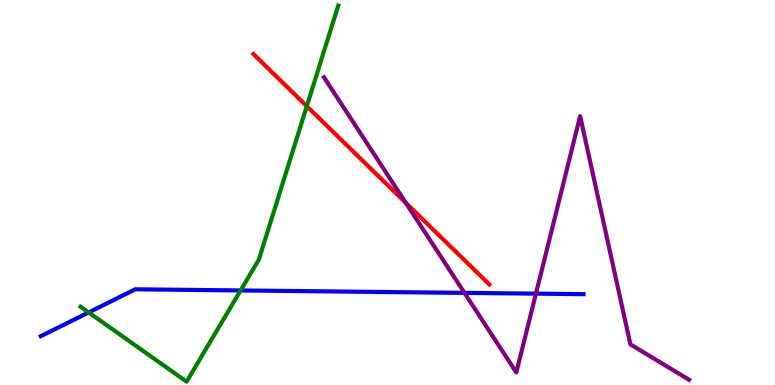[{'lines': ['blue', 'red'], 'intersections': []}, {'lines': ['green', 'red'], 'intersections': [{'x': 3.96, 'y': 7.24}]}, {'lines': ['purple', 'red'], 'intersections': [{'x': 5.24, 'y': 4.73}]}, {'lines': ['blue', 'green'], 'intersections': [{'x': 1.14, 'y': 1.88}, {'x': 3.1, 'y': 2.46}]}, {'lines': ['blue', 'purple'], 'intersections': [{'x': 5.99, 'y': 2.39}, {'x': 6.92, 'y': 2.37}]}, {'lines': ['green', 'purple'], 'intersections': []}]